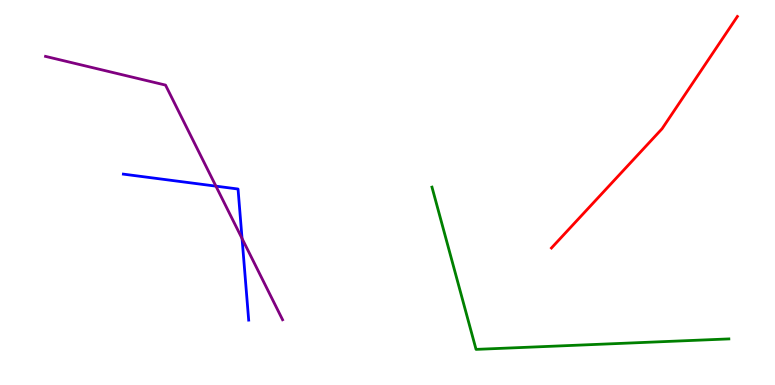[{'lines': ['blue', 'red'], 'intersections': []}, {'lines': ['green', 'red'], 'intersections': []}, {'lines': ['purple', 'red'], 'intersections': []}, {'lines': ['blue', 'green'], 'intersections': []}, {'lines': ['blue', 'purple'], 'intersections': [{'x': 2.79, 'y': 5.16}, {'x': 3.12, 'y': 3.8}]}, {'lines': ['green', 'purple'], 'intersections': []}]